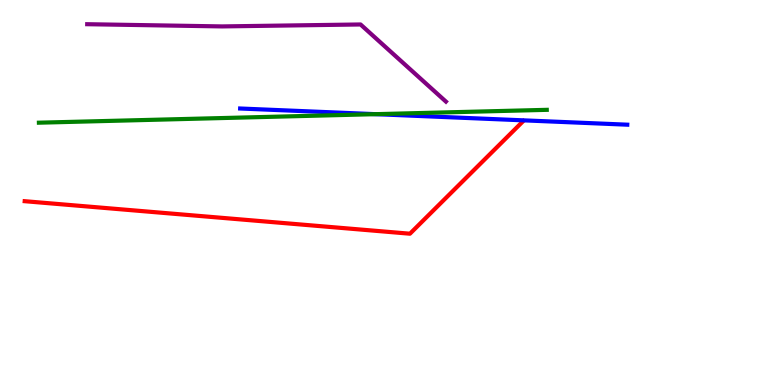[{'lines': ['blue', 'red'], 'intersections': []}, {'lines': ['green', 'red'], 'intersections': []}, {'lines': ['purple', 'red'], 'intersections': []}, {'lines': ['blue', 'green'], 'intersections': [{'x': 4.85, 'y': 7.03}]}, {'lines': ['blue', 'purple'], 'intersections': []}, {'lines': ['green', 'purple'], 'intersections': []}]